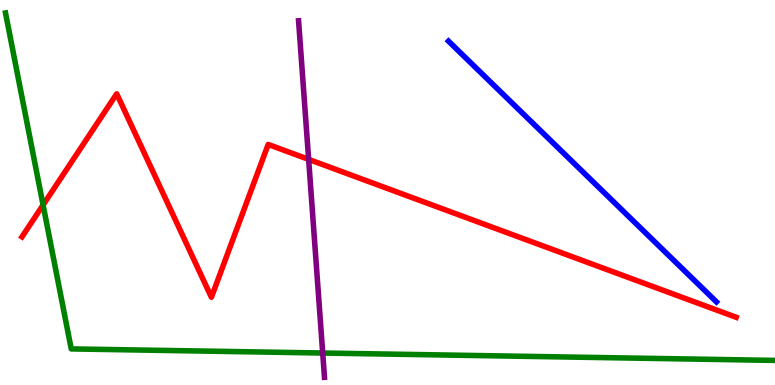[{'lines': ['blue', 'red'], 'intersections': []}, {'lines': ['green', 'red'], 'intersections': [{'x': 0.556, 'y': 4.68}]}, {'lines': ['purple', 'red'], 'intersections': [{'x': 3.98, 'y': 5.86}]}, {'lines': ['blue', 'green'], 'intersections': []}, {'lines': ['blue', 'purple'], 'intersections': []}, {'lines': ['green', 'purple'], 'intersections': [{'x': 4.16, 'y': 0.831}]}]